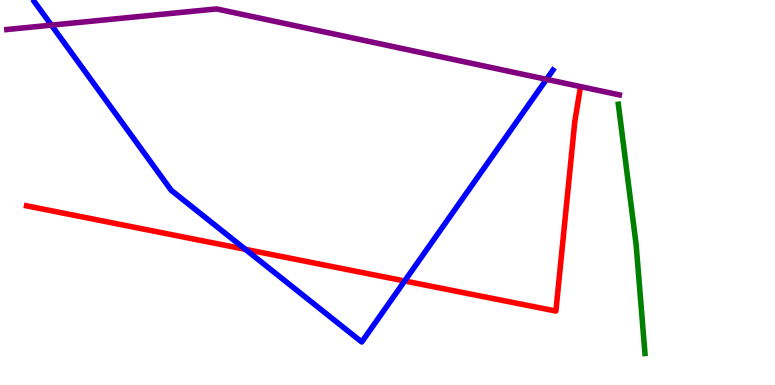[{'lines': ['blue', 'red'], 'intersections': [{'x': 3.17, 'y': 3.52}, {'x': 5.22, 'y': 2.7}]}, {'lines': ['green', 'red'], 'intersections': []}, {'lines': ['purple', 'red'], 'intersections': []}, {'lines': ['blue', 'green'], 'intersections': []}, {'lines': ['blue', 'purple'], 'intersections': [{'x': 0.663, 'y': 9.35}, {'x': 7.05, 'y': 7.94}]}, {'lines': ['green', 'purple'], 'intersections': []}]